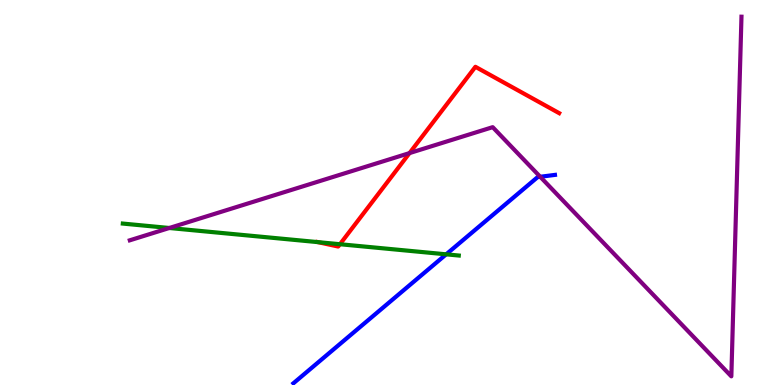[{'lines': ['blue', 'red'], 'intersections': []}, {'lines': ['green', 'red'], 'intersections': [{'x': 4.1, 'y': 3.71}, {'x': 4.39, 'y': 3.66}]}, {'lines': ['purple', 'red'], 'intersections': [{'x': 5.28, 'y': 6.02}]}, {'lines': ['blue', 'green'], 'intersections': [{'x': 5.76, 'y': 3.39}]}, {'lines': ['blue', 'purple'], 'intersections': [{'x': 6.97, 'y': 5.41}]}, {'lines': ['green', 'purple'], 'intersections': [{'x': 2.18, 'y': 4.08}]}]